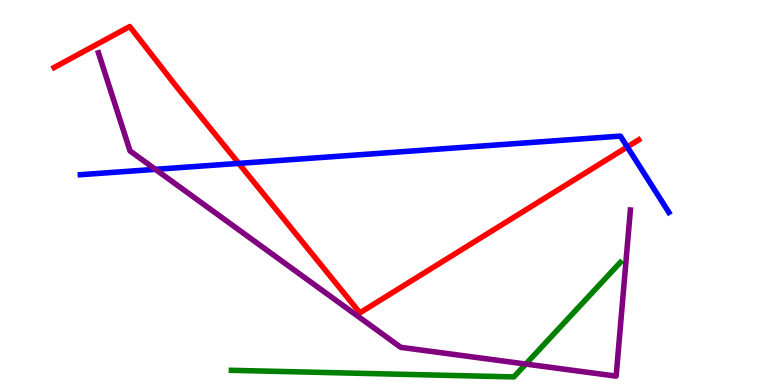[{'lines': ['blue', 'red'], 'intersections': [{'x': 3.08, 'y': 5.76}, {'x': 8.09, 'y': 6.18}]}, {'lines': ['green', 'red'], 'intersections': []}, {'lines': ['purple', 'red'], 'intersections': []}, {'lines': ['blue', 'green'], 'intersections': []}, {'lines': ['blue', 'purple'], 'intersections': [{'x': 2.01, 'y': 5.6}]}, {'lines': ['green', 'purple'], 'intersections': [{'x': 6.78, 'y': 0.544}]}]